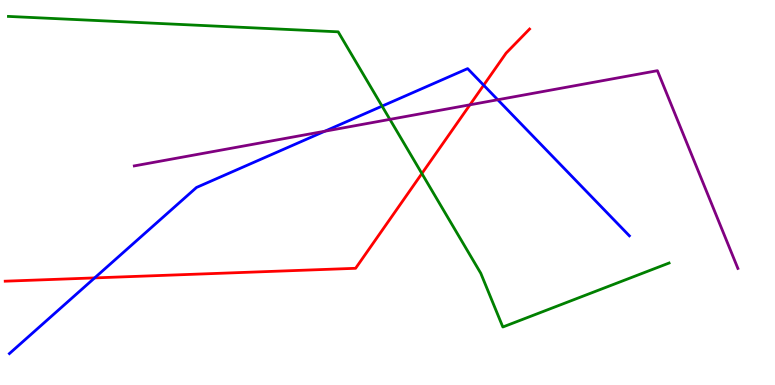[{'lines': ['blue', 'red'], 'intersections': [{'x': 1.22, 'y': 2.78}, {'x': 6.24, 'y': 7.79}]}, {'lines': ['green', 'red'], 'intersections': [{'x': 5.44, 'y': 5.49}]}, {'lines': ['purple', 'red'], 'intersections': [{'x': 6.06, 'y': 7.28}]}, {'lines': ['blue', 'green'], 'intersections': [{'x': 4.93, 'y': 7.24}]}, {'lines': ['blue', 'purple'], 'intersections': [{'x': 4.19, 'y': 6.59}, {'x': 6.42, 'y': 7.41}]}, {'lines': ['green', 'purple'], 'intersections': [{'x': 5.03, 'y': 6.9}]}]